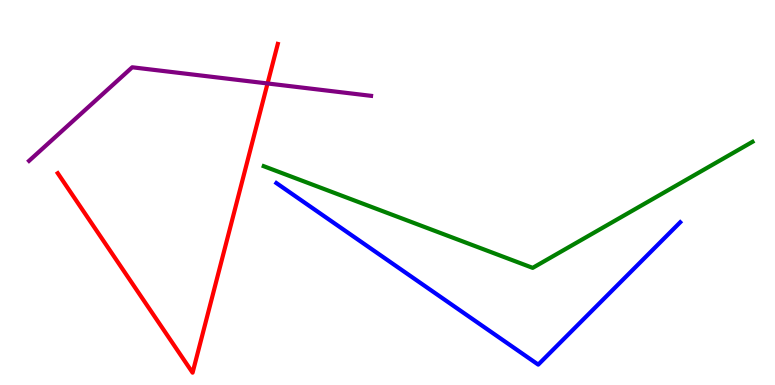[{'lines': ['blue', 'red'], 'intersections': []}, {'lines': ['green', 'red'], 'intersections': []}, {'lines': ['purple', 'red'], 'intersections': [{'x': 3.45, 'y': 7.83}]}, {'lines': ['blue', 'green'], 'intersections': []}, {'lines': ['blue', 'purple'], 'intersections': []}, {'lines': ['green', 'purple'], 'intersections': []}]